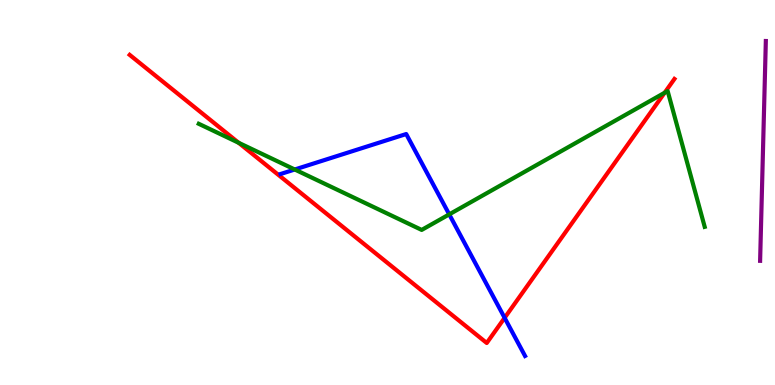[{'lines': ['blue', 'red'], 'intersections': [{'x': 6.51, 'y': 1.74}]}, {'lines': ['green', 'red'], 'intersections': [{'x': 3.08, 'y': 6.29}, {'x': 8.58, 'y': 7.59}]}, {'lines': ['purple', 'red'], 'intersections': []}, {'lines': ['blue', 'green'], 'intersections': [{'x': 3.8, 'y': 5.6}, {'x': 5.8, 'y': 4.43}]}, {'lines': ['blue', 'purple'], 'intersections': []}, {'lines': ['green', 'purple'], 'intersections': []}]